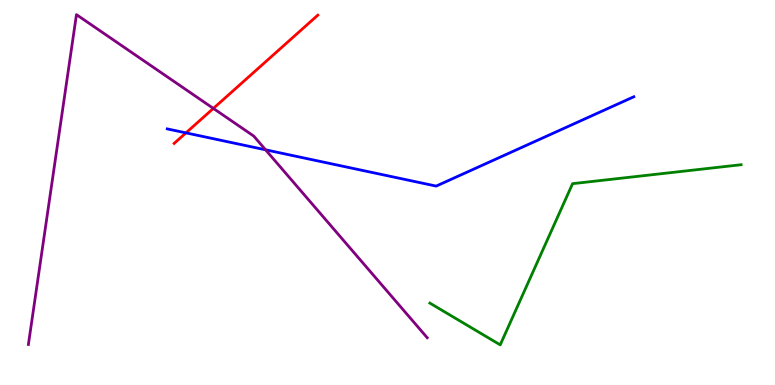[{'lines': ['blue', 'red'], 'intersections': [{'x': 2.4, 'y': 6.55}]}, {'lines': ['green', 'red'], 'intersections': []}, {'lines': ['purple', 'red'], 'intersections': [{'x': 2.75, 'y': 7.18}]}, {'lines': ['blue', 'green'], 'intersections': []}, {'lines': ['blue', 'purple'], 'intersections': [{'x': 3.43, 'y': 6.11}]}, {'lines': ['green', 'purple'], 'intersections': []}]